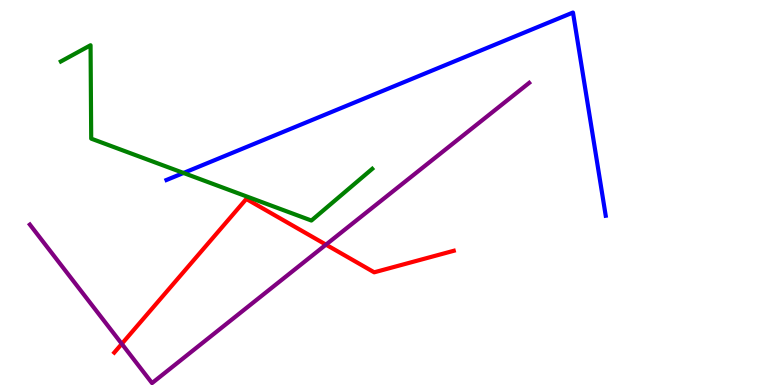[{'lines': ['blue', 'red'], 'intersections': []}, {'lines': ['green', 'red'], 'intersections': []}, {'lines': ['purple', 'red'], 'intersections': [{'x': 1.57, 'y': 1.07}, {'x': 4.21, 'y': 3.65}]}, {'lines': ['blue', 'green'], 'intersections': [{'x': 2.37, 'y': 5.51}]}, {'lines': ['blue', 'purple'], 'intersections': []}, {'lines': ['green', 'purple'], 'intersections': []}]